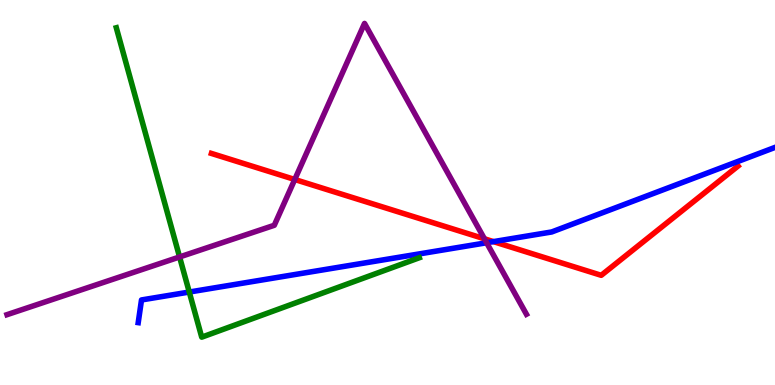[{'lines': ['blue', 'red'], 'intersections': [{'x': 6.37, 'y': 3.72}]}, {'lines': ['green', 'red'], 'intersections': []}, {'lines': ['purple', 'red'], 'intersections': [{'x': 3.8, 'y': 5.34}, {'x': 6.25, 'y': 3.8}]}, {'lines': ['blue', 'green'], 'intersections': [{'x': 2.44, 'y': 2.41}]}, {'lines': ['blue', 'purple'], 'intersections': [{'x': 6.28, 'y': 3.69}]}, {'lines': ['green', 'purple'], 'intersections': [{'x': 2.32, 'y': 3.33}]}]